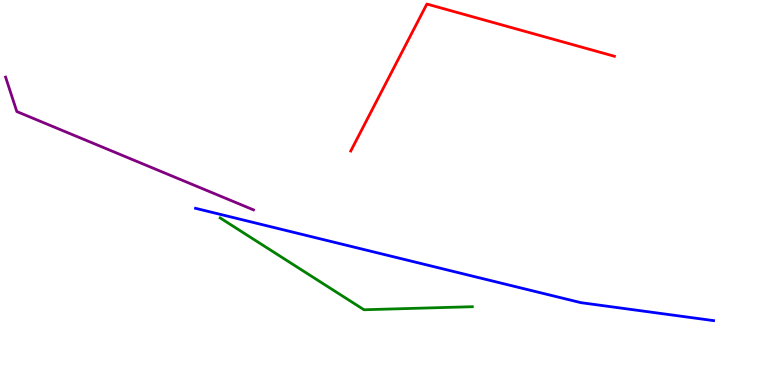[{'lines': ['blue', 'red'], 'intersections': []}, {'lines': ['green', 'red'], 'intersections': []}, {'lines': ['purple', 'red'], 'intersections': []}, {'lines': ['blue', 'green'], 'intersections': []}, {'lines': ['blue', 'purple'], 'intersections': []}, {'lines': ['green', 'purple'], 'intersections': []}]